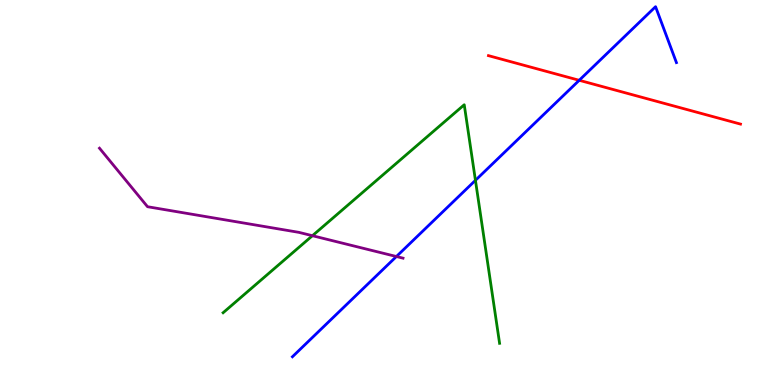[{'lines': ['blue', 'red'], 'intersections': [{'x': 7.47, 'y': 7.91}]}, {'lines': ['green', 'red'], 'intersections': []}, {'lines': ['purple', 'red'], 'intersections': []}, {'lines': ['blue', 'green'], 'intersections': [{'x': 6.13, 'y': 5.32}]}, {'lines': ['blue', 'purple'], 'intersections': [{'x': 5.11, 'y': 3.34}]}, {'lines': ['green', 'purple'], 'intersections': [{'x': 4.03, 'y': 3.88}]}]